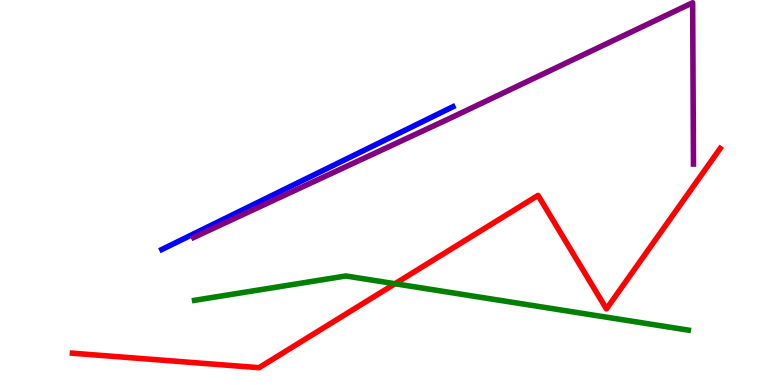[{'lines': ['blue', 'red'], 'intersections': []}, {'lines': ['green', 'red'], 'intersections': [{'x': 5.1, 'y': 2.63}]}, {'lines': ['purple', 'red'], 'intersections': []}, {'lines': ['blue', 'green'], 'intersections': []}, {'lines': ['blue', 'purple'], 'intersections': []}, {'lines': ['green', 'purple'], 'intersections': []}]